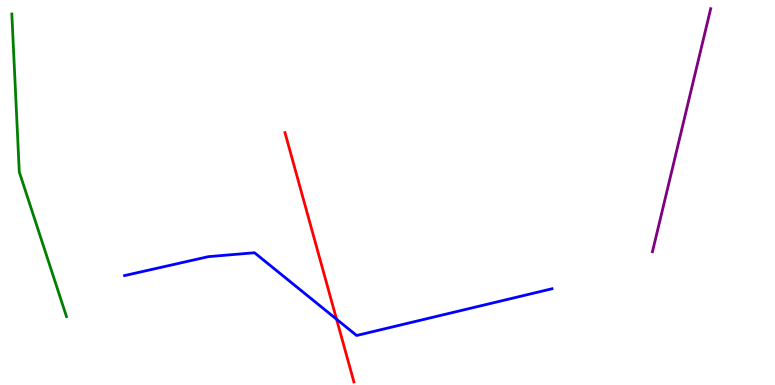[{'lines': ['blue', 'red'], 'intersections': [{'x': 4.34, 'y': 1.71}]}, {'lines': ['green', 'red'], 'intersections': []}, {'lines': ['purple', 'red'], 'intersections': []}, {'lines': ['blue', 'green'], 'intersections': []}, {'lines': ['blue', 'purple'], 'intersections': []}, {'lines': ['green', 'purple'], 'intersections': []}]